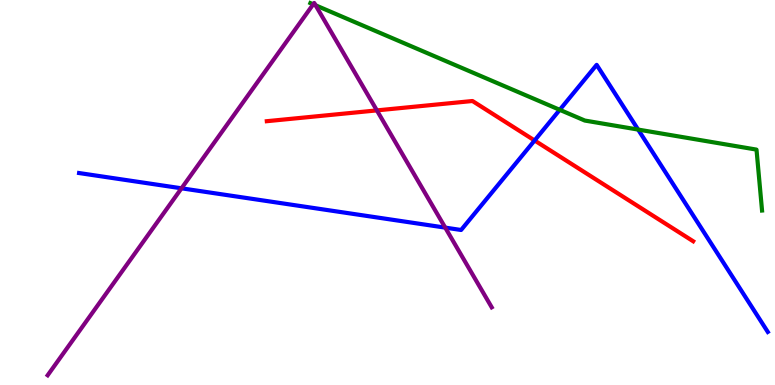[{'lines': ['blue', 'red'], 'intersections': [{'x': 6.9, 'y': 6.35}]}, {'lines': ['green', 'red'], 'intersections': []}, {'lines': ['purple', 'red'], 'intersections': [{'x': 4.86, 'y': 7.13}]}, {'lines': ['blue', 'green'], 'intersections': [{'x': 7.22, 'y': 7.15}, {'x': 8.23, 'y': 6.63}]}, {'lines': ['blue', 'purple'], 'intersections': [{'x': 2.34, 'y': 5.11}, {'x': 5.75, 'y': 4.09}]}, {'lines': ['green', 'purple'], 'intersections': [{'x': 4.04, 'y': 9.89}, {'x': 4.07, 'y': 9.86}]}]